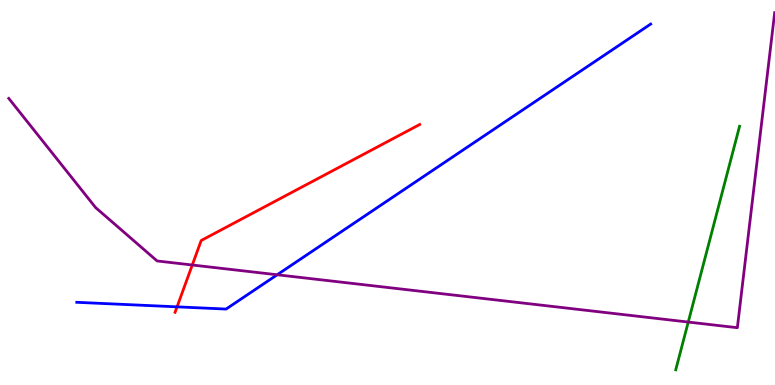[{'lines': ['blue', 'red'], 'intersections': [{'x': 2.28, 'y': 2.03}]}, {'lines': ['green', 'red'], 'intersections': []}, {'lines': ['purple', 'red'], 'intersections': [{'x': 2.48, 'y': 3.12}]}, {'lines': ['blue', 'green'], 'intersections': []}, {'lines': ['blue', 'purple'], 'intersections': [{'x': 3.58, 'y': 2.86}]}, {'lines': ['green', 'purple'], 'intersections': [{'x': 8.88, 'y': 1.63}]}]